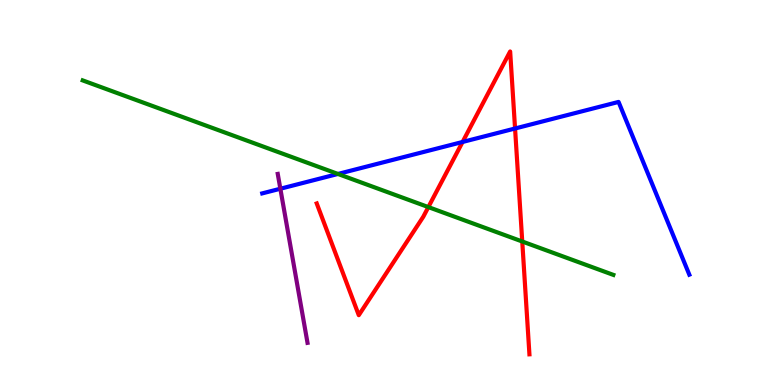[{'lines': ['blue', 'red'], 'intersections': [{'x': 5.97, 'y': 6.31}, {'x': 6.65, 'y': 6.66}]}, {'lines': ['green', 'red'], 'intersections': [{'x': 5.53, 'y': 4.62}, {'x': 6.74, 'y': 3.73}]}, {'lines': ['purple', 'red'], 'intersections': []}, {'lines': ['blue', 'green'], 'intersections': [{'x': 4.36, 'y': 5.48}]}, {'lines': ['blue', 'purple'], 'intersections': [{'x': 3.62, 'y': 5.1}]}, {'lines': ['green', 'purple'], 'intersections': []}]